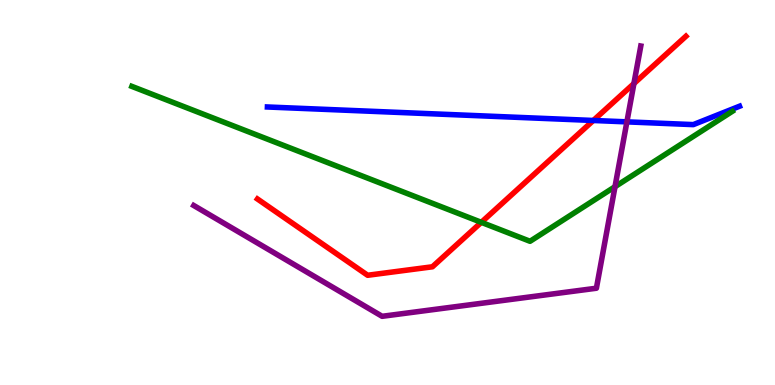[{'lines': ['blue', 'red'], 'intersections': [{'x': 7.66, 'y': 6.87}]}, {'lines': ['green', 'red'], 'intersections': [{'x': 6.21, 'y': 4.23}]}, {'lines': ['purple', 'red'], 'intersections': [{'x': 8.18, 'y': 7.83}]}, {'lines': ['blue', 'green'], 'intersections': []}, {'lines': ['blue', 'purple'], 'intersections': [{'x': 8.09, 'y': 6.83}]}, {'lines': ['green', 'purple'], 'intersections': [{'x': 7.94, 'y': 5.15}]}]